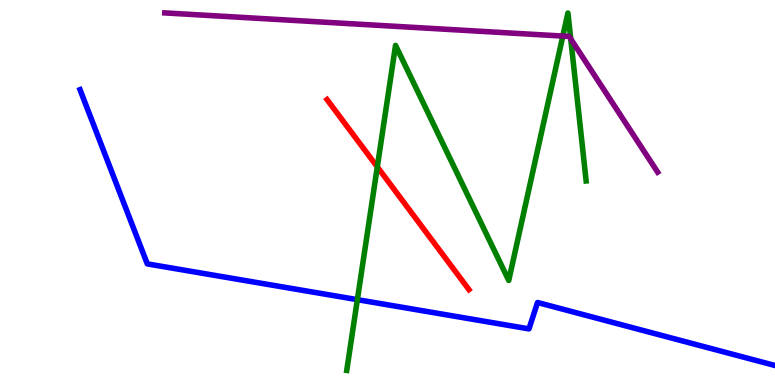[{'lines': ['blue', 'red'], 'intersections': []}, {'lines': ['green', 'red'], 'intersections': [{'x': 4.87, 'y': 5.67}]}, {'lines': ['purple', 'red'], 'intersections': []}, {'lines': ['blue', 'green'], 'intersections': [{'x': 4.61, 'y': 2.22}]}, {'lines': ['blue', 'purple'], 'intersections': []}, {'lines': ['green', 'purple'], 'intersections': [{'x': 7.26, 'y': 9.06}, {'x': 7.36, 'y': 8.99}]}]